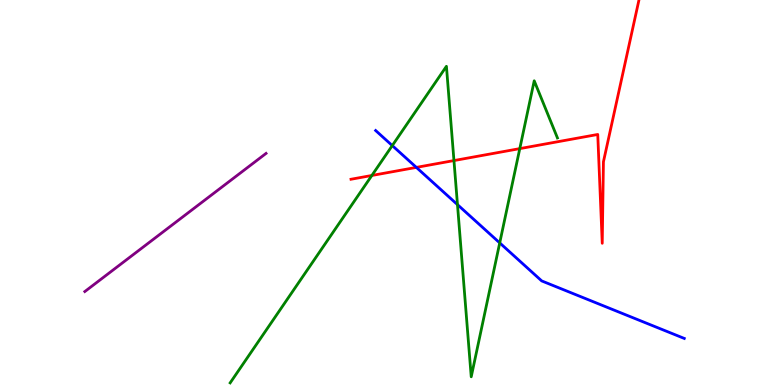[{'lines': ['blue', 'red'], 'intersections': [{'x': 5.37, 'y': 5.65}]}, {'lines': ['green', 'red'], 'intersections': [{'x': 4.8, 'y': 5.44}, {'x': 5.86, 'y': 5.83}, {'x': 6.71, 'y': 6.14}]}, {'lines': ['purple', 'red'], 'intersections': []}, {'lines': ['blue', 'green'], 'intersections': [{'x': 5.06, 'y': 6.22}, {'x': 5.9, 'y': 4.68}, {'x': 6.45, 'y': 3.69}]}, {'lines': ['blue', 'purple'], 'intersections': []}, {'lines': ['green', 'purple'], 'intersections': []}]